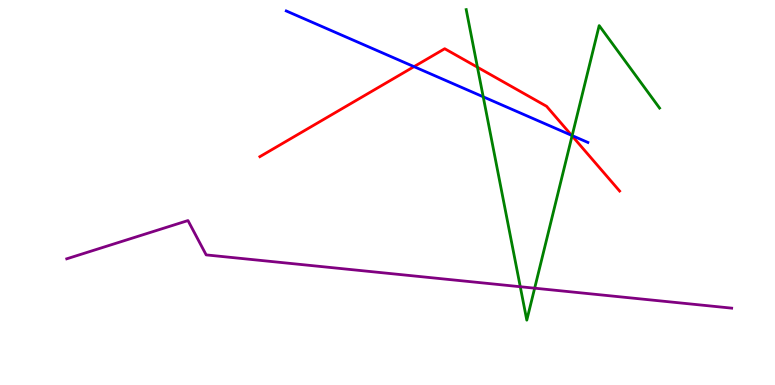[{'lines': ['blue', 'red'], 'intersections': [{'x': 5.34, 'y': 8.27}, {'x': 7.38, 'y': 6.48}]}, {'lines': ['green', 'red'], 'intersections': [{'x': 6.16, 'y': 8.25}, {'x': 7.38, 'y': 6.47}]}, {'lines': ['purple', 'red'], 'intersections': []}, {'lines': ['blue', 'green'], 'intersections': [{'x': 6.24, 'y': 7.49}, {'x': 7.38, 'y': 6.48}]}, {'lines': ['blue', 'purple'], 'intersections': []}, {'lines': ['green', 'purple'], 'intersections': [{'x': 6.71, 'y': 2.55}, {'x': 6.9, 'y': 2.51}]}]